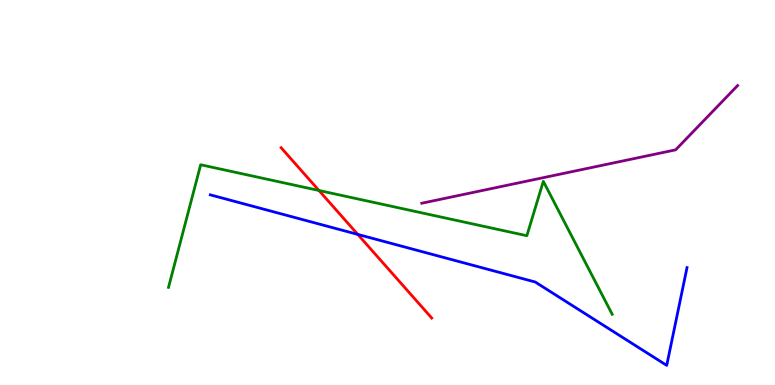[{'lines': ['blue', 'red'], 'intersections': [{'x': 4.62, 'y': 3.91}]}, {'lines': ['green', 'red'], 'intersections': [{'x': 4.12, 'y': 5.05}]}, {'lines': ['purple', 'red'], 'intersections': []}, {'lines': ['blue', 'green'], 'intersections': []}, {'lines': ['blue', 'purple'], 'intersections': []}, {'lines': ['green', 'purple'], 'intersections': []}]